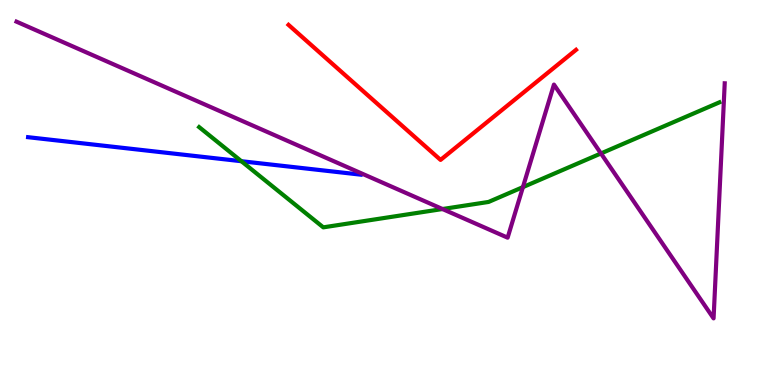[{'lines': ['blue', 'red'], 'intersections': []}, {'lines': ['green', 'red'], 'intersections': []}, {'lines': ['purple', 'red'], 'intersections': []}, {'lines': ['blue', 'green'], 'intersections': [{'x': 3.11, 'y': 5.81}]}, {'lines': ['blue', 'purple'], 'intersections': []}, {'lines': ['green', 'purple'], 'intersections': [{'x': 5.71, 'y': 4.57}, {'x': 6.75, 'y': 5.14}, {'x': 7.75, 'y': 6.01}]}]